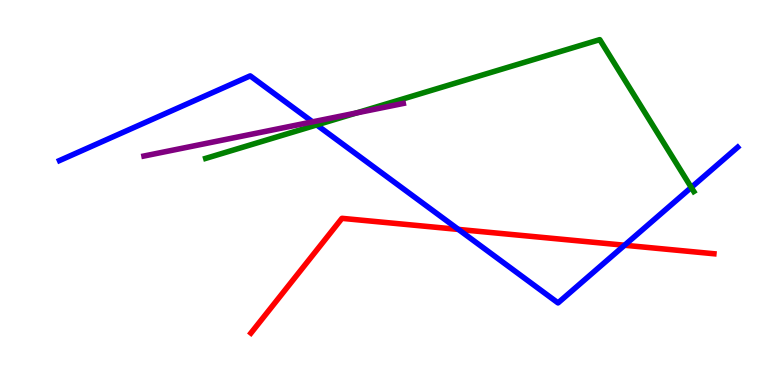[{'lines': ['blue', 'red'], 'intersections': [{'x': 5.91, 'y': 4.04}, {'x': 8.06, 'y': 3.63}]}, {'lines': ['green', 'red'], 'intersections': []}, {'lines': ['purple', 'red'], 'intersections': []}, {'lines': ['blue', 'green'], 'intersections': [{'x': 4.09, 'y': 6.76}, {'x': 8.92, 'y': 5.13}]}, {'lines': ['blue', 'purple'], 'intersections': [{'x': 4.03, 'y': 6.84}]}, {'lines': ['green', 'purple'], 'intersections': [{'x': 4.6, 'y': 7.07}]}]